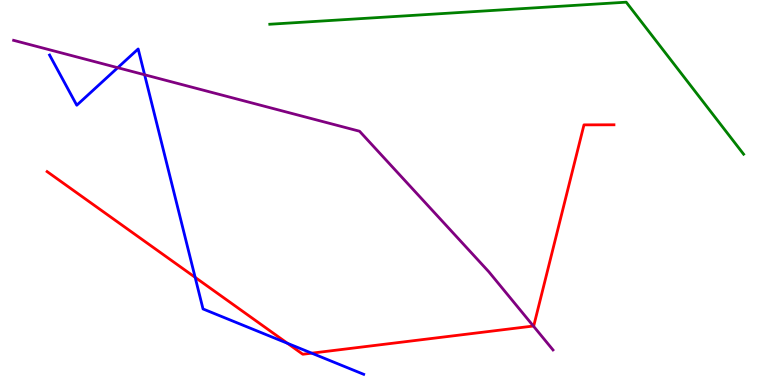[{'lines': ['blue', 'red'], 'intersections': [{'x': 2.52, 'y': 2.8}, {'x': 3.71, 'y': 1.08}, {'x': 4.02, 'y': 0.827}]}, {'lines': ['green', 'red'], 'intersections': []}, {'lines': ['purple', 'red'], 'intersections': [{'x': 6.88, 'y': 1.53}]}, {'lines': ['blue', 'green'], 'intersections': []}, {'lines': ['blue', 'purple'], 'intersections': [{'x': 1.52, 'y': 8.24}, {'x': 1.87, 'y': 8.06}]}, {'lines': ['green', 'purple'], 'intersections': []}]